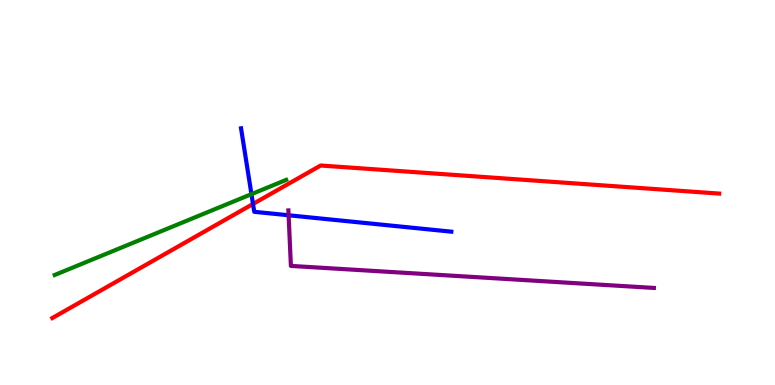[{'lines': ['blue', 'red'], 'intersections': [{'x': 3.26, 'y': 4.7}]}, {'lines': ['green', 'red'], 'intersections': []}, {'lines': ['purple', 'red'], 'intersections': []}, {'lines': ['blue', 'green'], 'intersections': [{'x': 3.24, 'y': 4.96}]}, {'lines': ['blue', 'purple'], 'intersections': [{'x': 3.72, 'y': 4.41}]}, {'lines': ['green', 'purple'], 'intersections': []}]